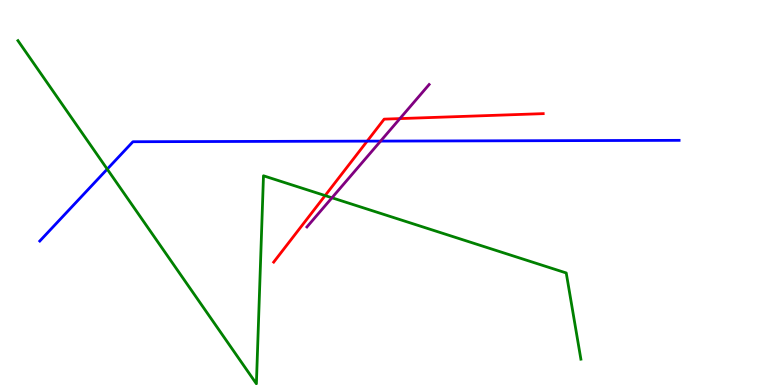[{'lines': ['blue', 'red'], 'intersections': [{'x': 4.74, 'y': 6.33}]}, {'lines': ['green', 'red'], 'intersections': [{'x': 4.2, 'y': 4.92}]}, {'lines': ['purple', 'red'], 'intersections': [{'x': 5.16, 'y': 6.92}]}, {'lines': ['blue', 'green'], 'intersections': [{'x': 1.38, 'y': 5.61}]}, {'lines': ['blue', 'purple'], 'intersections': [{'x': 4.91, 'y': 6.34}]}, {'lines': ['green', 'purple'], 'intersections': [{'x': 4.28, 'y': 4.86}]}]